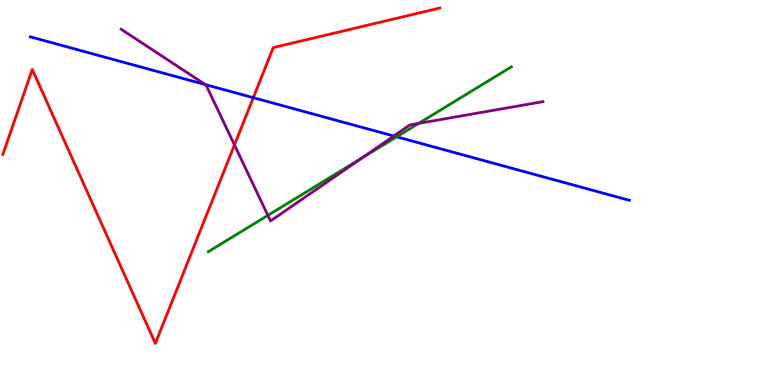[{'lines': ['blue', 'red'], 'intersections': [{'x': 3.27, 'y': 7.46}]}, {'lines': ['green', 'red'], 'intersections': []}, {'lines': ['purple', 'red'], 'intersections': [{'x': 3.03, 'y': 6.24}]}, {'lines': ['blue', 'green'], 'intersections': [{'x': 5.12, 'y': 6.45}]}, {'lines': ['blue', 'purple'], 'intersections': [{'x': 2.65, 'y': 7.8}, {'x': 5.08, 'y': 6.47}]}, {'lines': ['green', 'purple'], 'intersections': [{'x': 3.46, 'y': 4.41}, {'x': 4.67, 'y': 5.9}, {'x': 5.4, 'y': 6.79}]}]